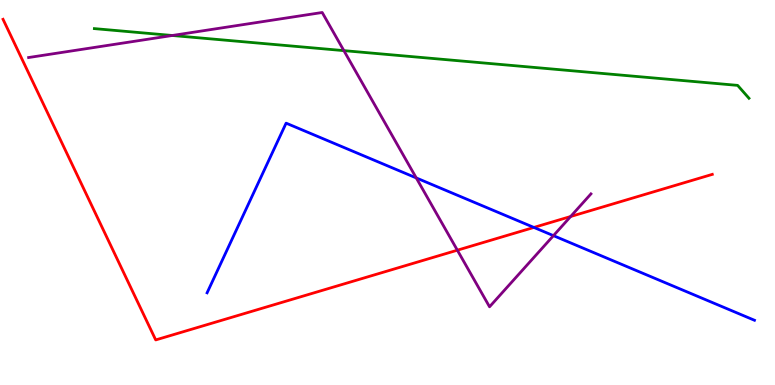[{'lines': ['blue', 'red'], 'intersections': [{'x': 6.89, 'y': 4.09}]}, {'lines': ['green', 'red'], 'intersections': []}, {'lines': ['purple', 'red'], 'intersections': [{'x': 5.9, 'y': 3.5}, {'x': 7.36, 'y': 4.38}]}, {'lines': ['blue', 'green'], 'intersections': []}, {'lines': ['blue', 'purple'], 'intersections': [{'x': 5.37, 'y': 5.38}, {'x': 7.14, 'y': 3.88}]}, {'lines': ['green', 'purple'], 'intersections': [{'x': 2.22, 'y': 9.08}, {'x': 4.44, 'y': 8.68}]}]